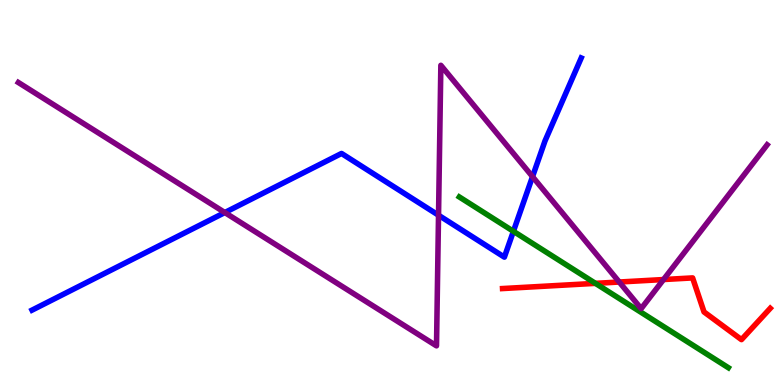[{'lines': ['blue', 'red'], 'intersections': []}, {'lines': ['green', 'red'], 'intersections': [{'x': 7.68, 'y': 2.64}]}, {'lines': ['purple', 'red'], 'intersections': [{'x': 7.99, 'y': 2.67}, {'x': 8.56, 'y': 2.74}]}, {'lines': ['blue', 'green'], 'intersections': [{'x': 6.62, 'y': 3.99}]}, {'lines': ['blue', 'purple'], 'intersections': [{'x': 2.9, 'y': 4.48}, {'x': 5.66, 'y': 4.41}, {'x': 6.87, 'y': 5.41}]}, {'lines': ['green', 'purple'], 'intersections': []}]